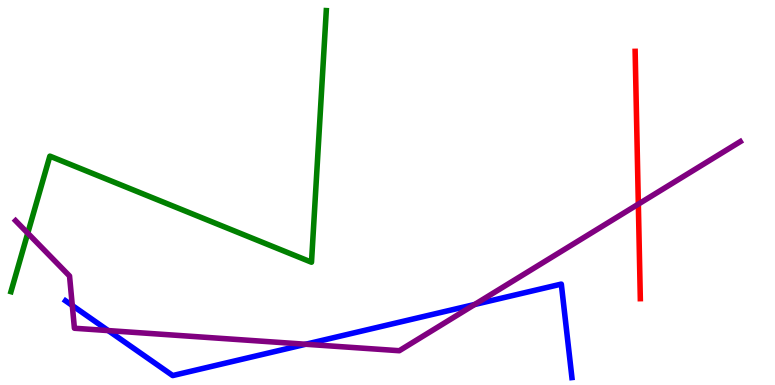[{'lines': ['blue', 'red'], 'intersections': []}, {'lines': ['green', 'red'], 'intersections': []}, {'lines': ['purple', 'red'], 'intersections': [{'x': 8.24, 'y': 4.7}]}, {'lines': ['blue', 'green'], 'intersections': []}, {'lines': ['blue', 'purple'], 'intersections': [{'x': 0.933, 'y': 2.06}, {'x': 1.4, 'y': 1.41}, {'x': 3.94, 'y': 1.06}, {'x': 6.12, 'y': 2.09}]}, {'lines': ['green', 'purple'], 'intersections': [{'x': 0.358, 'y': 3.94}]}]